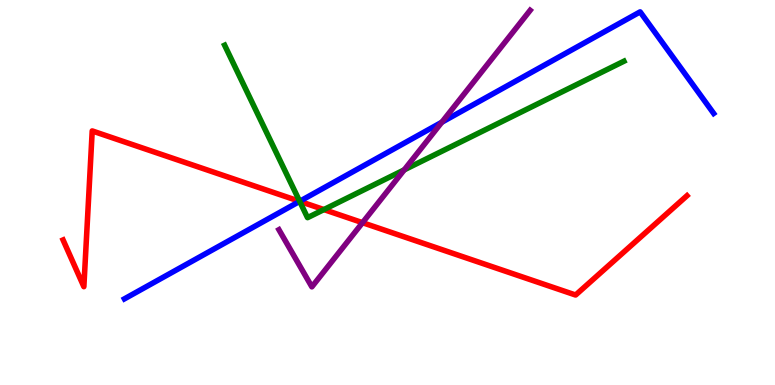[{'lines': ['blue', 'red'], 'intersections': [{'x': 3.87, 'y': 4.77}]}, {'lines': ['green', 'red'], 'intersections': [{'x': 3.87, 'y': 4.77}, {'x': 4.18, 'y': 4.56}]}, {'lines': ['purple', 'red'], 'intersections': [{'x': 4.68, 'y': 4.22}]}, {'lines': ['blue', 'green'], 'intersections': [{'x': 3.87, 'y': 4.77}]}, {'lines': ['blue', 'purple'], 'intersections': [{'x': 5.7, 'y': 6.83}]}, {'lines': ['green', 'purple'], 'intersections': [{'x': 5.22, 'y': 5.59}]}]